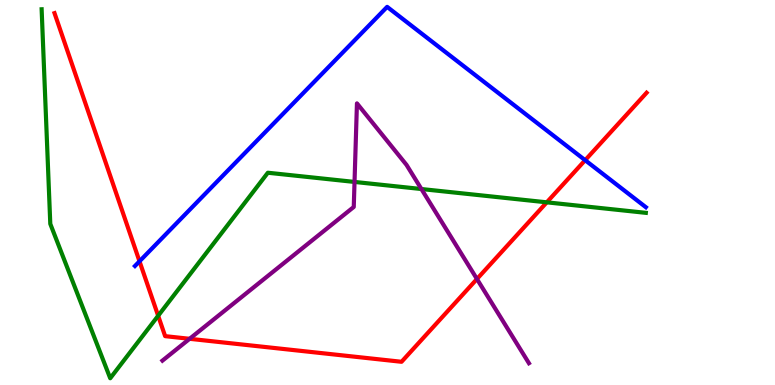[{'lines': ['blue', 'red'], 'intersections': [{'x': 1.8, 'y': 3.21}, {'x': 7.55, 'y': 5.84}]}, {'lines': ['green', 'red'], 'intersections': [{'x': 2.04, 'y': 1.8}, {'x': 7.06, 'y': 4.74}]}, {'lines': ['purple', 'red'], 'intersections': [{'x': 2.45, 'y': 1.2}, {'x': 6.15, 'y': 2.75}]}, {'lines': ['blue', 'green'], 'intersections': []}, {'lines': ['blue', 'purple'], 'intersections': []}, {'lines': ['green', 'purple'], 'intersections': [{'x': 4.57, 'y': 5.27}, {'x': 5.44, 'y': 5.09}]}]